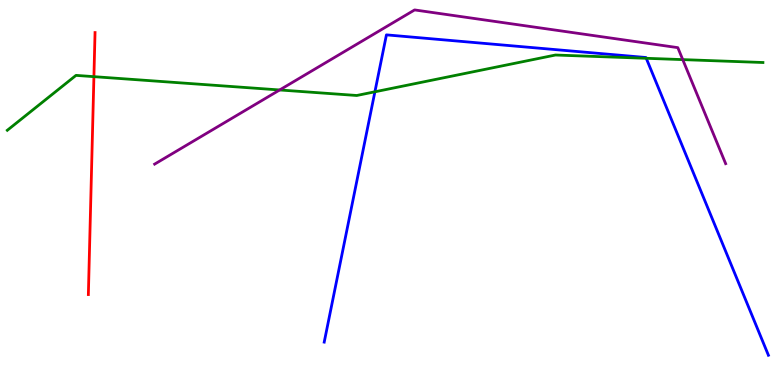[{'lines': ['blue', 'red'], 'intersections': []}, {'lines': ['green', 'red'], 'intersections': [{'x': 1.21, 'y': 8.01}]}, {'lines': ['purple', 'red'], 'intersections': []}, {'lines': ['blue', 'green'], 'intersections': [{'x': 4.84, 'y': 7.62}, {'x': 8.34, 'y': 8.49}]}, {'lines': ['blue', 'purple'], 'intersections': []}, {'lines': ['green', 'purple'], 'intersections': [{'x': 3.61, 'y': 7.66}, {'x': 8.81, 'y': 8.45}]}]